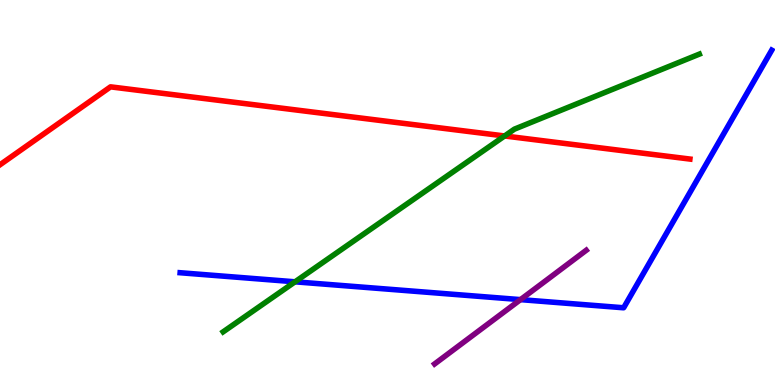[{'lines': ['blue', 'red'], 'intersections': []}, {'lines': ['green', 'red'], 'intersections': [{'x': 6.51, 'y': 6.47}]}, {'lines': ['purple', 'red'], 'intersections': []}, {'lines': ['blue', 'green'], 'intersections': [{'x': 3.81, 'y': 2.68}]}, {'lines': ['blue', 'purple'], 'intersections': [{'x': 6.72, 'y': 2.22}]}, {'lines': ['green', 'purple'], 'intersections': []}]